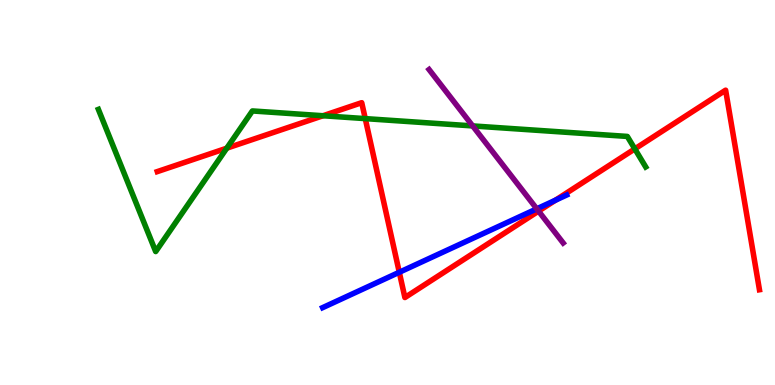[{'lines': ['blue', 'red'], 'intersections': [{'x': 5.15, 'y': 2.93}, {'x': 7.17, 'y': 4.8}]}, {'lines': ['green', 'red'], 'intersections': [{'x': 2.93, 'y': 6.15}, {'x': 4.17, 'y': 6.99}, {'x': 4.71, 'y': 6.92}, {'x': 8.19, 'y': 6.13}]}, {'lines': ['purple', 'red'], 'intersections': [{'x': 6.95, 'y': 4.52}]}, {'lines': ['blue', 'green'], 'intersections': []}, {'lines': ['blue', 'purple'], 'intersections': [{'x': 6.93, 'y': 4.58}]}, {'lines': ['green', 'purple'], 'intersections': [{'x': 6.1, 'y': 6.73}]}]